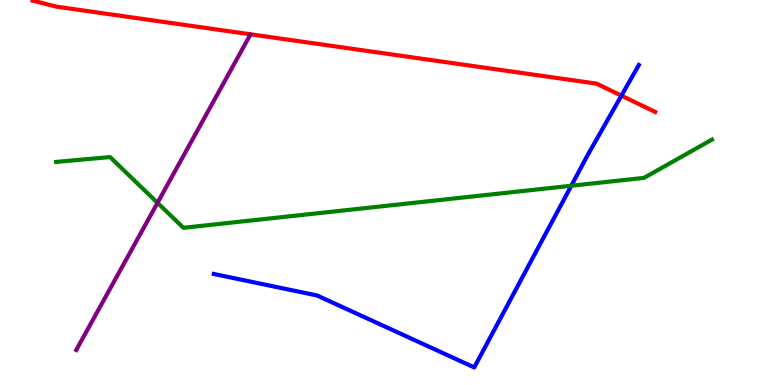[{'lines': ['blue', 'red'], 'intersections': [{'x': 8.02, 'y': 7.52}]}, {'lines': ['green', 'red'], 'intersections': []}, {'lines': ['purple', 'red'], 'intersections': []}, {'lines': ['blue', 'green'], 'intersections': [{'x': 7.37, 'y': 5.18}]}, {'lines': ['blue', 'purple'], 'intersections': []}, {'lines': ['green', 'purple'], 'intersections': [{'x': 2.03, 'y': 4.73}]}]